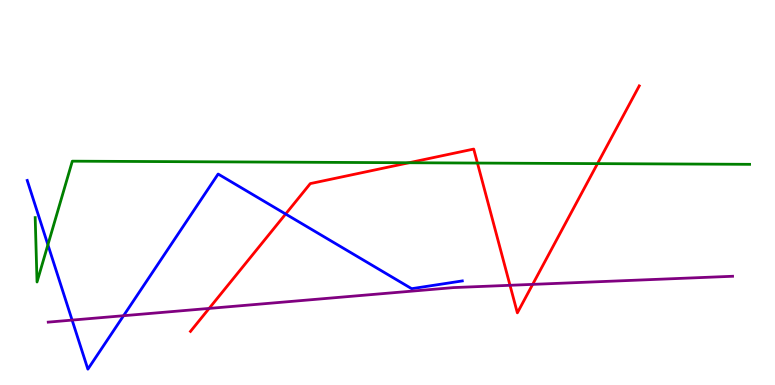[{'lines': ['blue', 'red'], 'intersections': [{'x': 3.69, 'y': 4.44}]}, {'lines': ['green', 'red'], 'intersections': [{'x': 5.28, 'y': 5.77}, {'x': 6.16, 'y': 5.76}, {'x': 7.71, 'y': 5.75}]}, {'lines': ['purple', 'red'], 'intersections': [{'x': 2.7, 'y': 1.99}, {'x': 6.58, 'y': 2.59}, {'x': 6.87, 'y': 2.61}]}, {'lines': ['blue', 'green'], 'intersections': [{'x': 0.618, 'y': 3.64}]}, {'lines': ['blue', 'purple'], 'intersections': [{'x': 0.93, 'y': 1.69}, {'x': 1.59, 'y': 1.8}]}, {'lines': ['green', 'purple'], 'intersections': []}]